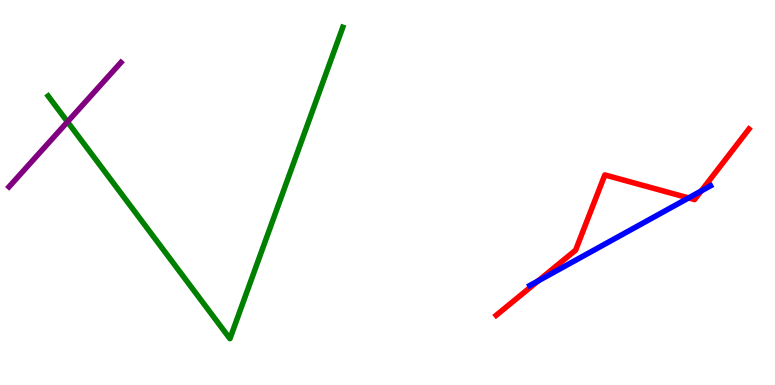[{'lines': ['blue', 'red'], 'intersections': [{'x': 6.94, 'y': 2.7}, {'x': 8.89, 'y': 4.86}, {'x': 9.05, 'y': 5.04}]}, {'lines': ['green', 'red'], 'intersections': []}, {'lines': ['purple', 'red'], 'intersections': []}, {'lines': ['blue', 'green'], 'intersections': []}, {'lines': ['blue', 'purple'], 'intersections': []}, {'lines': ['green', 'purple'], 'intersections': [{'x': 0.871, 'y': 6.84}]}]